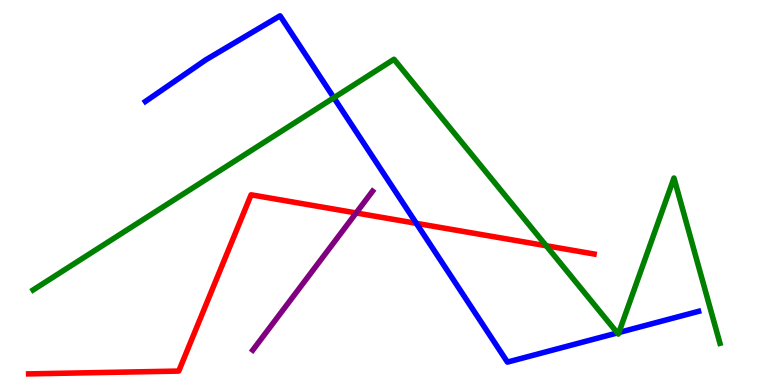[{'lines': ['blue', 'red'], 'intersections': [{'x': 5.37, 'y': 4.2}]}, {'lines': ['green', 'red'], 'intersections': [{'x': 7.05, 'y': 3.62}]}, {'lines': ['purple', 'red'], 'intersections': [{'x': 4.6, 'y': 4.47}]}, {'lines': ['blue', 'green'], 'intersections': [{'x': 4.31, 'y': 7.46}, {'x': 7.97, 'y': 1.35}, {'x': 7.99, 'y': 1.36}]}, {'lines': ['blue', 'purple'], 'intersections': []}, {'lines': ['green', 'purple'], 'intersections': []}]